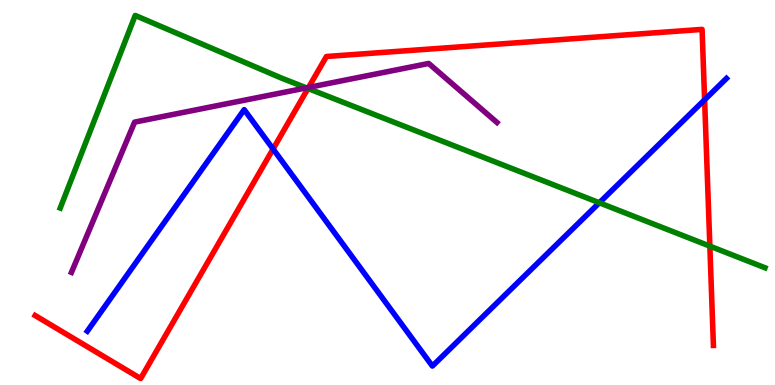[{'lines': ['blue', 'red'], 'intersections': [{'x': 3.52, 'y': 6.13}, {'x': 9.09, 'y': 7.41}]}, {'lines': ['green', 'red'], 'intersections': [{'x': 3.97, 'y': 7.7}, {'x': 9.16, 'y': 3.61}]}, {'lines': ['purple', 'red'], 'intersections': [{'x': 3.98, 'y': 7.73}]}, {'lines': ['blue', 'green'], 'intersections': [{'x': 7.73, 'y': 4.73}]}, {'lines': ['blue', 'purple'], 'intersections': []}, {'lines': ['green', 'purple'], 'intersections': [{'x': 3.95, 'y': 7.72}]}]